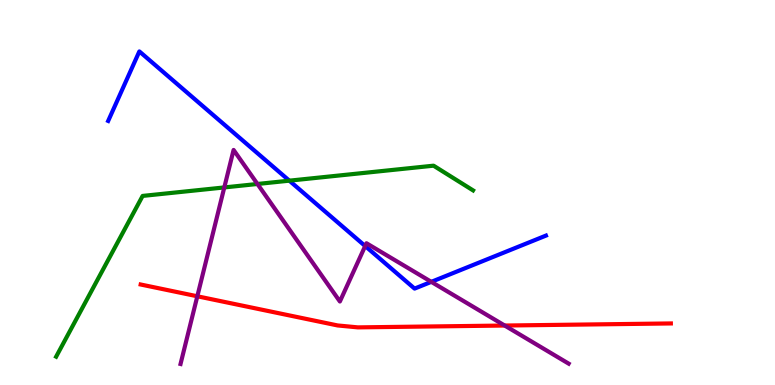[{'lines': ['blue', 'red'], 'intersections': []}, {'lines': ['green', 'red'], 'intersections': []}, {'lines': ['purple', 'red'], 'intersections': [{'x': 2.55, 'y': 2.3}, {'x': 6.51, 'y': 1.54}]}, {'lines': ['blue', 'green'], 'intersections': [{'x': 3.73, 'y': 5.31}]}, {'lines': ['blue', 'purple'], 'intersections': [{'x': 4.71, 'y': 3.61}, {'x': 5.57, 'y': 2.68}]}, {'lines': ['green', 'purple'], 'intersections': [{'x': 2.89, 'y': 5.13}, {'x': 3.32, 'y': 5.22}]}]